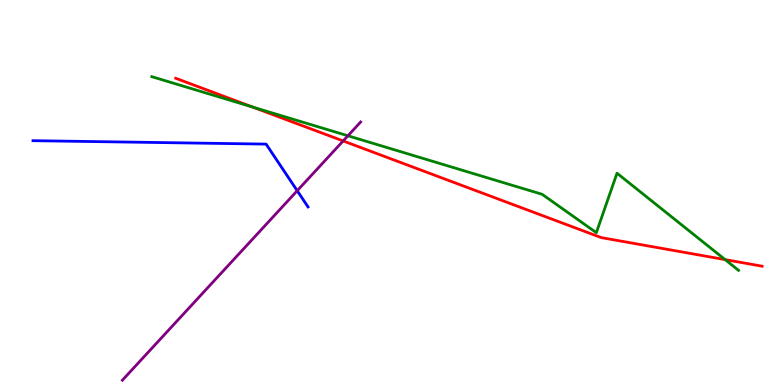[{'lines': ['blue', 'red'], 'intersections': []}, {'lines': ['green', 'red'], 'intersections': [{'x': 3.26, 'y': 7.22}, {'x': 9.36, 'y': 3.26}]}, {'lines': ['purple', 'red'], 'intersections': [{'x': 4.43, 'y': 6.34}]}, {'lines': ['blue', 'green'], 'intersections': []}, {'lines': ['blue', 'purple'], 'intersections': [{'x': 3.84, 'y': 5.05}]}, {'lines': ['green', 'purple'], 'intersections': [{'x': 4.49, 'y': 6.47}]}]